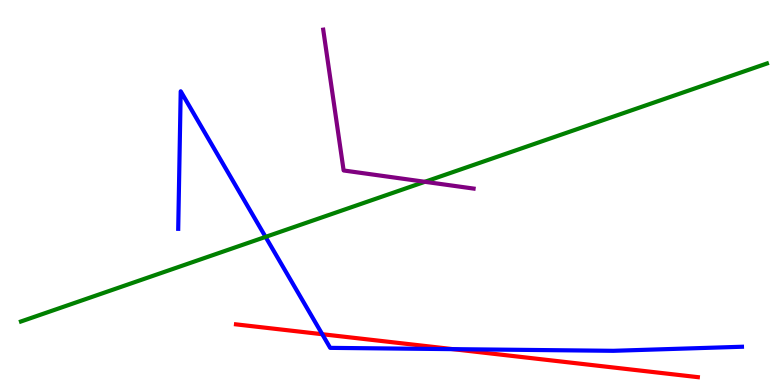[{'lines': ['blue', 'red'], 'intersections': [{'x': 4.16, 'y': 1.32}, {'x': 5.84, 'y': 0.931}]}, {'lines': ['green', 'red'], 'intersections': []}, {'lines': ['purple', 'red'], 'intersections': []}, {'lines': ['blue', 'green'], 'intersections': [{'x': 3.43, 'y': 3.85}]}, {'lines': ['blue', 'purple'], 'intersections': []}, {'lines': ['green', 'purple'], 'intersections': [{'x': 5.48, 'y': 5.28}]}]